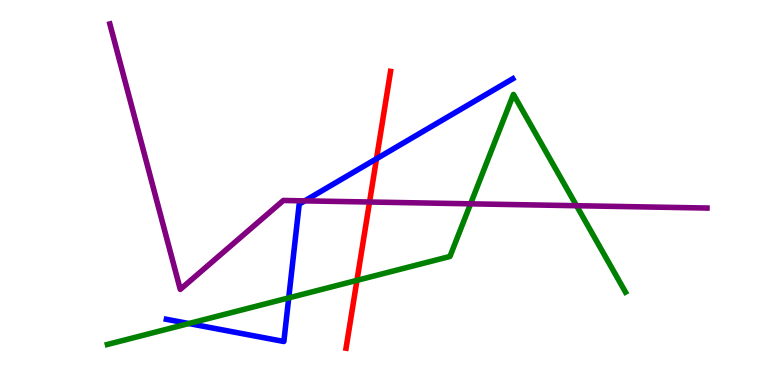[{'lines': ['blue', 'red'], 'intersections': [{'x': 4.86, 'y': 5.88}]}, {'lines': ['green', 'red'], 'intersections': [{'x': 4.61, 'y': 2.72}]}, {'lines': ['purple', 'red'], 'intersections': [{'x': 4.77, 'y': 4.75}]}, {'lines': ['blue', 'green'], 'intersections': [{'x': 2.44, 'y': 1.6}, {'x': 3.73, 'y': 2.26}]}, {'lines': ['blue', 'purple'], 'intersections': [{'x': 3.93, 'y': 4.78}]}, {'lines': ['green', 'purple'], 'intersections': [{'x': 6.07, 'y': 4.71}, {'x': 7.44, 'y': 4.66}]}]